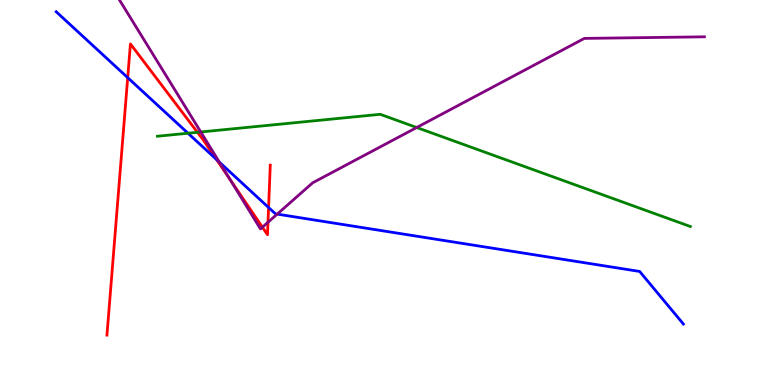[{'lines': ['blue', 'red'], 'intersections': [{'x': 1.65, 'y': 7.98}, {'x': 2.79, 'y': 5.86}, {'x': 3.47, 'y': 4.61}]}, {'lines': ['green', 'red'], 'intersections': [{'x': 2.55, 'y': 6.56}]}, {'lines': ['purple', 'red'], 'intersections': [{'x': 2.96, 'y': 5.35}, {'x': 3.39, 'y': 4.1}, {'x': 3.46, 'y': 4.23}]}, {'lines': ['blue', 'green'], 'intersections': [{'x': 2.43, 'y': 6.54}]}, {'lines': ['blue', 'purple'], 'intersections': [{'x': 2.83, 'y': 5.79}, {'x': 3.58, 'y': 4.44}]}, {'lines': ['green', 'purple'], 'intersections': [{'x': 2.59, 'y': 6.57}, {'x': 5.38, 'y': 6.69}]}]